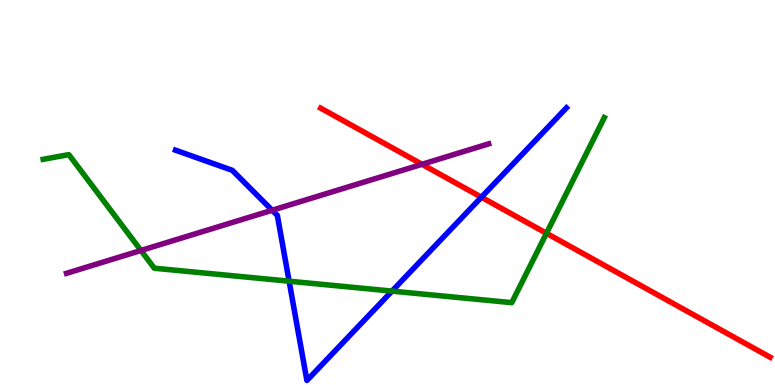[{'lines': ['blue', 'red'], 'intersections': [{'x': 6.21, 'y': 4.88}]}, {'lines': ['green', 'red'], 'intersections': [{'x': 7.05, 'y': 3.94}]}, {'lines': ['purple', 'red'], 'intersections': [{'x': 5.45, 'y': 5.73}]}, {'lines': ['blue', 'green'], 'intersections': [{'x': 3.73, 'y': 2.7}, {'x': 5.06, 'y': 2.44}]}, {'lines': ['blue', 'purple'], 'intersections': [{'x': 3.51, 'y': 4.54}]}, {'lines': ['green', 'purple'], 'intersections': [{'x': 1.82, 'y': 3.49}]}]